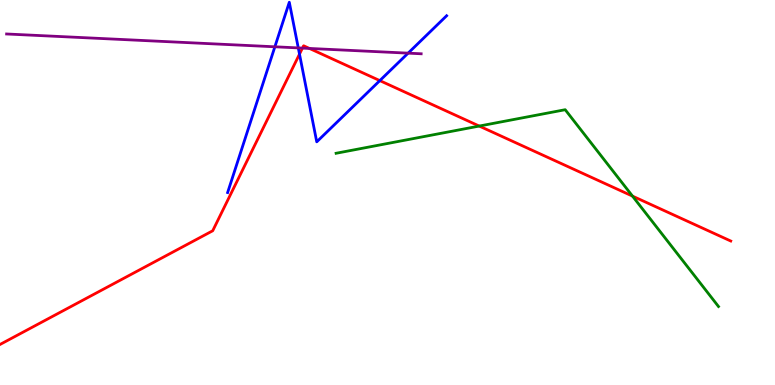[{'lines': ['blue', 'red'], 'intersections': [{'x': 3.86, 'y': 8.59}, {'x': 4.9, 'y': 7.91}]}, {'lines': ['green', 'red'], 'intersections': [{'x': 6.18, 'y': 6.73}, {'x': 8.16, 'y': 4.91}]}, {'lines': ['purple', 'red'], 'intersections': [{'x': 3.9, 'y': 8.75}, {'x': 3.99, 'y': 8.74}]}, {'lines': ['blue', 'green'], 'intersections': []}, {'lines': ['blue', 'purple'], 'intersections': [{'x': 3.55, 'y': 8.78}, {'x': 3.85, 'y': 8.76}, {'x': 5.27, 'y': 8.62}]}, {'lines': ['green', 'purple'], 'intersections': []}]